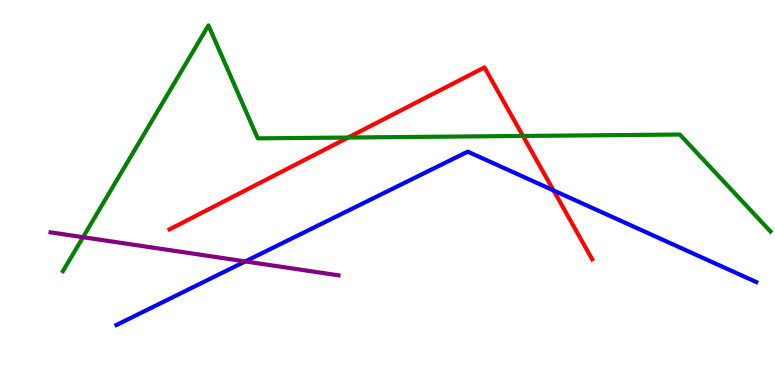[{'lines': ['blue', 'red'], 'intersections': [{'x': 7.14, 'y': 5.05}]}, {'lines': ['green', 'red'], 'intersections': [{'x': 4.49, 'y': 6.43}, {'x': 6.75, 'y': 6.47}]}, {'lines': ['purple', 'red'], 'intersections': []}, {'lines': ['blue', 'green'], 'intersections': []}, {'lines': ['blue', 'purple'], 'intersections': [{'x': 3.17, 'y': 3.21}]}, {'lines': ['green', 'purple'], 'intersections': [{'x': 1.07, 'y': 3.84}]}]